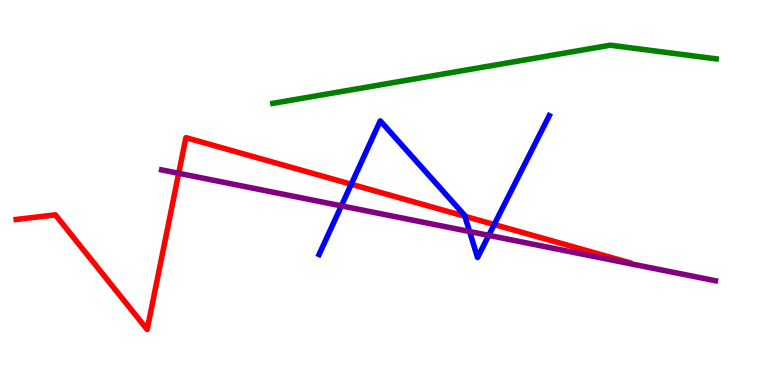[{'lines': ['blue', 'red'], 'intersections': [{'x': 4.53, 'y': 5.21}, {'x': 6.0, 'y': 4.38}, {'x': 6.38, 'y': 4.17}]}, {'lines': ['green', 'red'], 'intersections': []}, {'lines': ['purple', 'red'], 'intersections': [{'x': 2.31, 'y': 5.5}]}, {'lines': ['blue', 'green'], 'intersections': []}, {'lines': ['blue', 'purple'], 'intersections': [{'x': 4.4, 'y': 4.65}, {'x': 6.06, 'y': 3.99}, {'x': 6.31, 'y': 3.89}]}, {'lines': ['green', 'purple'], 'intersections': []}]